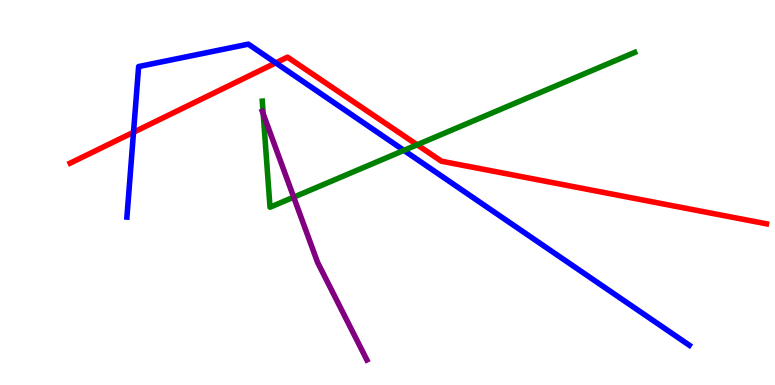[{'lines': ['blue', 'red'], 'intersections': [{'x': 1.72, 'y': 6.57}, {'x': 3.56, 'y': 8.37}]}, {'lines': ['green', 'red'], 'intersections': [{'x': 5.38, 'y': 6.24}]}, {'lines': ['purple', 'red'], 'intersections': []}, {'lines': ['blue', 'green'], 'intersections': [{'x': 5.21, 'y': 6.09}]}, {'lines': ['blue', 'purple'], 'intersections': []}, {'lines': ['green', 'purple'], 'intersections': [{'x': 3.4, 'y': 7.04}, {'x': 3.79, 'y': 4.88}]}]